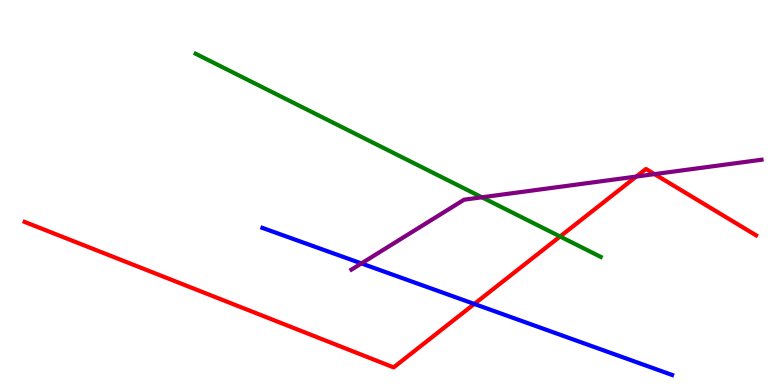[{'lines': ['blue', 'red'], 'intersections': [{'x': 6.12, 'y': 2.11}]}, {'lines': ['green', 'red'], 'intersections': [{'x': 7.23, 'y': 3.86}]}, {'lines': ['purple', 'red'], 'intersections': [{'x': 8.21, 'y': 5.41}, {'x': 8.45, 'y': 5.48}]}, {'lines': ['blue', 'green'], 'intersections': []}, {'lines': ['blue', 'purple'], 'intersections': [{'x': 4.66, 'y': 3.16}]}, {'lines': ['green', 'purple'], 'intersections': [{'x': 6.22, 'y': 4.88}]}]